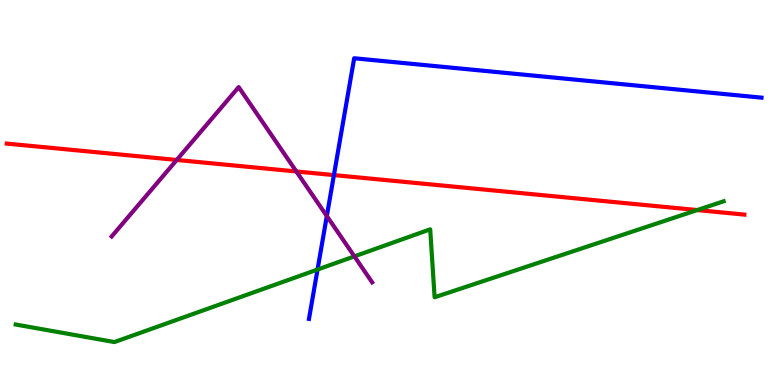[{'lines': ['blue', 'red'], 'intersections': [{'x': 4.31, 'y': 5.45}]}, {'lines': ['green', 'red'], 'intersections': [{'x': 9.0, 'y': 4.54}]}, {'lines': ['purple', 'red'], 'intersections': [{'x': 2.28, 'y': 5.85}, {'x': 3.82, 'y': 5.55}]}, {'lines': ['blue', 'green'], 'intersections': [{'x': 4.1, 'y': 3.0}]}, {'lines': ['blue', 'purple'], 'intersections': [{'x': 4.22, 'y': 4.39}]}, {'lines': ['green', 'purple'], 'intersections': [{'x': 4.57, 'y': 3.34}]}]